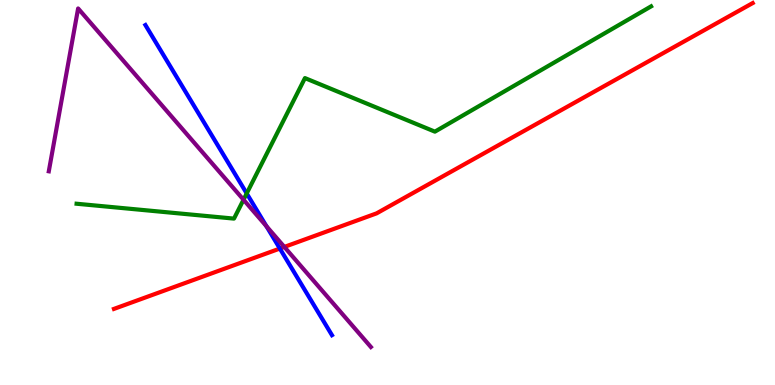[{'lines': ['blue', 'red'], 'intersections': [{'x': 3.61, 'y': 3.54}]}, {'lines': ['green', 'red'], 'intersections': []}, {'lines': ['purple', 'red'], 'intersections': [{'x': 3.67, 'y': 3.59}]}, {'lines': ['blue', 'green'], 'intersections': [{'x': 3.18, 'y': 4.98}]}, {'lines': ['blue', 'purple'], 'intersections': [{'x': 3.44, 'y': 4.12}]}, {'lines': ['green', 'purple'], 'intersections': [{'x': 3.14, 'y': 4.81}]}]